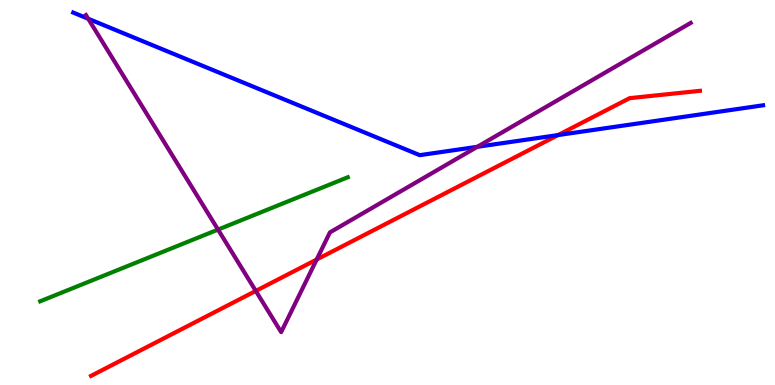[{'lines': ['blue', 'red'], 'intersections': [{'x': 7.2, 'y': 6.49}]}, {'lines': ['green', 'red'], 'intersections': []}, {'lines': ['purple', 'red'], 'intersections': [{'x': 3.3, 'y': 2.44}, {'x': 4.09, 'y': 3.26}]}, {'lines': ['blue', 'green'], 'intersections': []}, {'lines': ['blue', 'purple'], 'intersections': [{'x': 1.14, 'y': 9.51}, {'x': 6.16, 'y': 6.19}]}, {'lines': ['green', 'purple'], 'intersections': [{'x': 2.81, 'y': 4.04}]}]